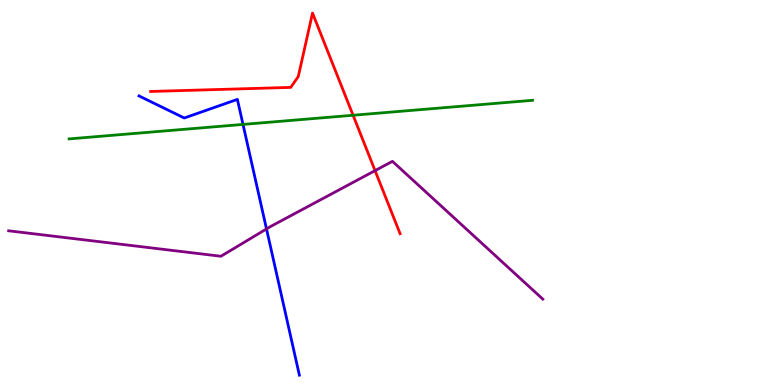[{'lines': ['blue', 'red'], 'intersections': []}, {'lines': ['green', 'red'], 'intersections': [{'x': 4.56, 'y': 7.01}]}, {'lines': ['purple', 'red'], 'intersections': [{'x': 4.84, 'y': 5.57}]}, {'lines': ['blue', 'green'], 'intersections': [{'x': 3.14, 'y': 6.77}]}, {'lines': ['blue', 'purple'], 'intersections': [{'x': 3.44, 'y': 4.05}]}, {'lines': ['green', 'purple'], 'intersections': []}]